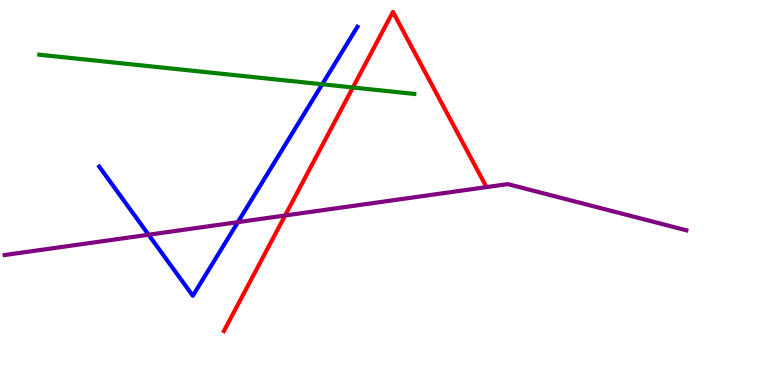[{'lines': ['blue', 'red'], 'intersections': []}, {'lines': ['green', 'red'], 'intersections': [{'x': 4.55, 'y': 7.73}]}, {'lines': ['purple', 'red'], 'intersections': [{'x': 3.68, 'y': 4.4}]}, {'lines': ['blue', 'green'], 'intersections': [{'x': 4.16, 'y': 7.81}]}, {'lines': ['blue', 'purple'], 'intersections': [{'x': 1.92, 'y': 3.9}, {'x': 3.07, 'y': 4.23}]}, {'lines': ['green', 'purple'], 'intersections': []}]